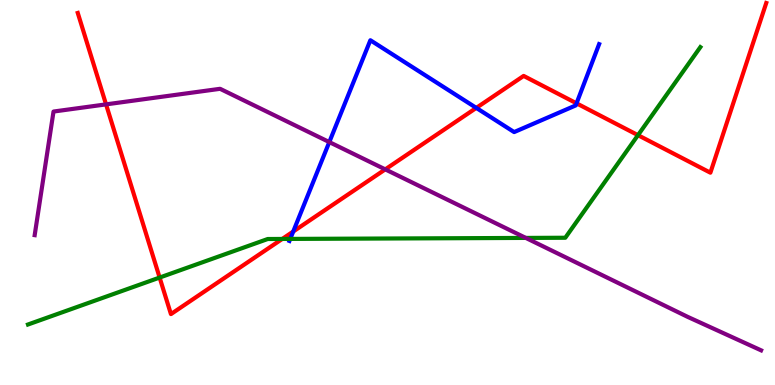[{'lines': ['blue', 'red'], 'intersections': [{'x': 3.78, 'y': 3.99}, {'x': 6.15, 'y': 7.2}, {'x': 7.44, 'y': 7.32}]}, {'lines': ['green', 'red'], 'intersections': [{'x': 2.06, 'y': 2.79}, {'x': 3.64, 'y': 3.79}, {'x': 8.23, 'y': 6.49}]}, {'lines': ['purple', 'red'], 'intersections': [{'x': 1.37, 'y': 7.29}, {'x': 4.97, 'y': 5.6}]}, {'lines': ['blue', 'green'], 'intersections': [{'x': 3.75, 'y': 3.79}]}, {'lines': ['blue', 'purple'], 'intersections': [{'x': 4.25, 'y': 6.31}]}, {'lines': ['green', 'purple'], 'intersections': [{'x': 6.78, 'y': 3.82}]}]